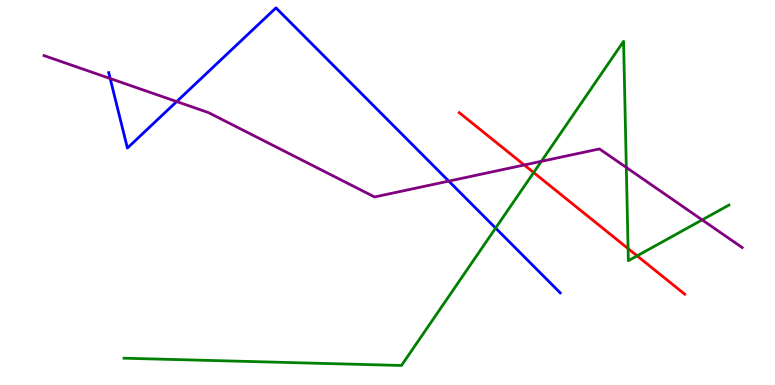[{'lines': ['blue', 'red'], 'intersections': []}, {'lines': ['green', 'red'], 'intersections': [{'x': 6.89, 'y': 5.52}, {'x': 8.1, 'y': 3.54}, {'x': 8.22, 'y': 3.35}]}, {'lines': ['purple', 'red'], 'intersections': [{'x': 6.76, 'y': 5.71}]}, {'lines': ['blue', 'green'], 'intersections': [{'x': 6.4, 'y': 4.08}]}, {'lines': ['blue', 'purple'], 'intersections': [{'x': 1.42, 'y': 7.96}, {'x': 2.28, 'y': 7.36}, {'x': 5.79, 'y': 5.3}]}, {'lines': ['green', 'purple'], 'intersections': [{'x': 6.99, 'y': 5.81}, {'x': 8.08, 'y': 5.65}, {'x': 9.06, 'y': 4.29}]}]